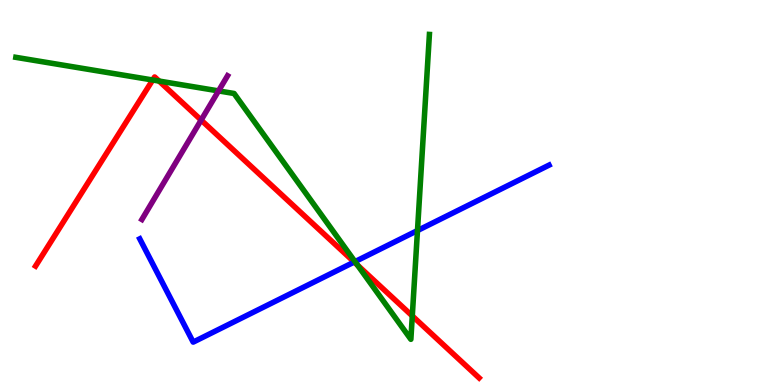[{'lines': ['blue', 'red'], 'intersections': [{'x': 4.57, 'y': 3.19}]}, {'lines': ['green', 'red'], 'intersections': [{'x': 1.97, 'y': 7.92}, {'x': 2.05, 'y': 7.89}, {'x': 4.61, 'y': 3.11}, {'x': 5.32, 'y': 1.79}]}, {'lines': ['purple', 'red'], 'intersections': [{'x': 2.6, 'y': 6.88}]}, {'lines': ['blue', 'green'], 'intersections': [{'x': 4.58, 'y': 3.2}, {'x': 5.39, 'y': 4.01}]}, {'lines': ['blue', 'purple'], 'intersections': []}, {'lines': ['green', 'purple'], 'intersections': [{'x': 2.82, 'y': 7.64}]}]